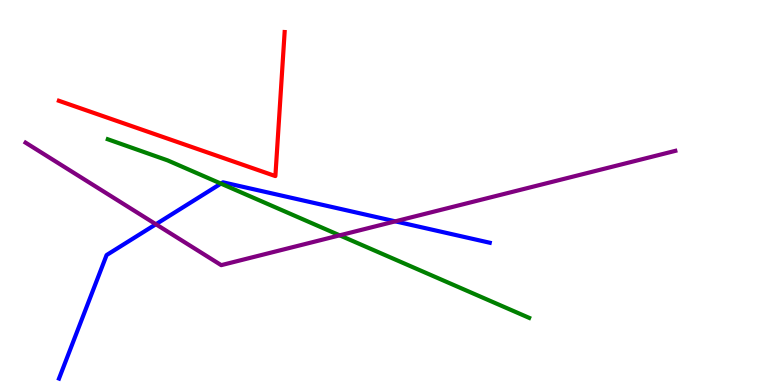[{'lines': ['blue', 'red'], 'intersections': []}, {'lines': ['green', 'red'], 'intersections': []}, {'lines': ['purple', 'red'], 'intersections': []}, {'lines': ['blue', 'green'], 'intersections': [{'x': 2.85, 'y': 5.23}]}, {'lines': ['blue', 'purple'], 'intersections': [{'x': 2.01, 'y': 4.18}, {'x': 5.1, 'y': 4.25}]}, {'lines': ['green', 'purple'], 'intersections': [{'x': 4.38, 'y': 3.89}]}]